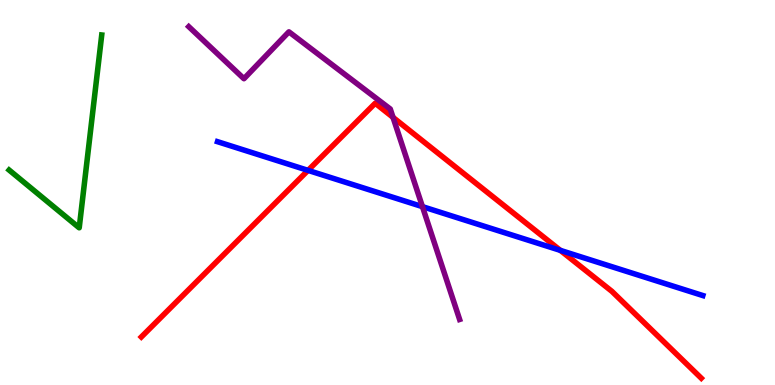[{'lines': ['blue', 'red'], 'intersections': [{'x': 3.97, 'y': 5.57}, {'x': 7.23, 'y': 3.5}]}, {'lines': ['green', 'red'], 'intersections': []}, {'lines': ['purple', 'red'], 'intersections': [{'x': 5.07, 'y': 6.95}]}, {'lines': ['blue', 'green'], 'intersections': []}, {'lines': ['blue', 'purple'], 'intersections': [{'x': 5.45, 'y': 4.63}]}, {'lines': ['green', 'purple'], 'intersections': []}]